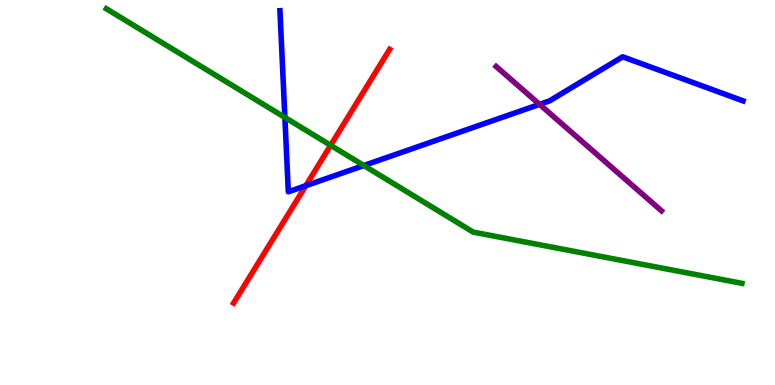[{'lines': ['blue', 'red'], 'intersections': [{'x': 3.95, 'y': 5.18}]}, {'lines': ['green', 'red'], 'intersections': [{'x': 4.27, 'y': 6.23}]}, {'lines': ['purple', 'red'], 'intersections': []}, {'lines': ['blue', 'green'], 'intersections': [{'x': 3.68, 'y': 6.95}, {'x': 4.69, 'y': 5.7}]}, {'lines': ['blue', 'purple'], 'intersections': [{'x': 6.96, 'y': 7.29}]}, {'lines': ['green', 'purple'], 'intersections': []}]